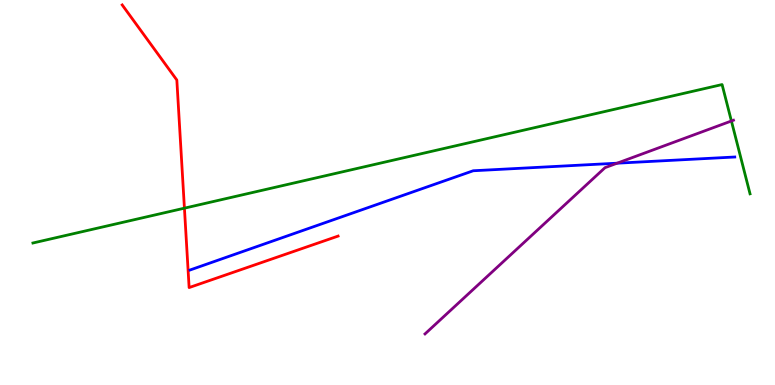[{'lines': ['blue', 'red'], 'intersections': []}, {'lines': ['green', 'red'], 'intersections': [{'x': 2.38, 'y': 4.59}]}, {'lines': ['purple', 'red'], 'intersections': []}, {'lines': ['blue', 'green'], 'intersections': []}, {'lines': ['blue', 'purple'], 'intersections': [{'x': 7.96, 'y': 5.76}]}, {'lines': ['green', 'purple'], 'intersections': [{'x': 9.44, 'y': 6.86}]}]